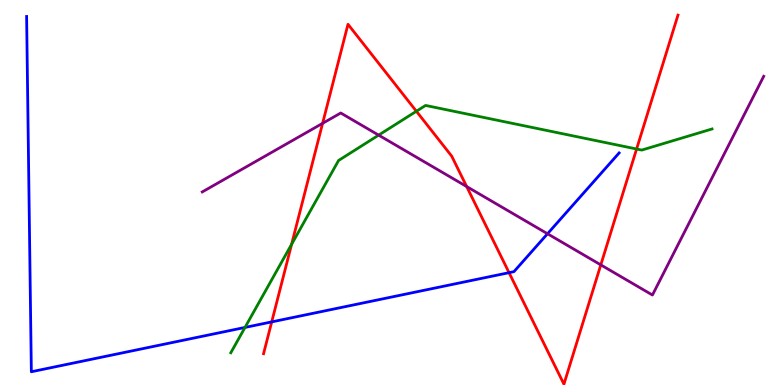[{'lines': ['blue', 'red'], 'intersections': [{'x': 3.51, 'y': 1.64}, {'x': 6.57, 'y': 2.92}]}, {'lines': ['green', 'red'], 'intersections': [{'x': 3.76, 'y': 3.65}, {'x': 5.37, 'y': 7.11}, {'x': 8.21, 'y': 6.13}]}, {'lines': ['purple', 'red'], 'intersections': [{'x': 4.16, 'y': 6.8}, {'x': 6.02, 'y': 5.15}, {'x': 7.75, 'y': 3.12}]}, {'lines': ['blue', 'green'], 'intersections': [{'x': 3.16, 'y': 1.5}]}, {'lines': ['blue', 'purple'], 'intersections': [{'x': 7.06, 'y': 3.93}]}, {'lines': ['green', 'purple'], 'intersections': [{'x': 4.89, 'y': 6.49}]}]